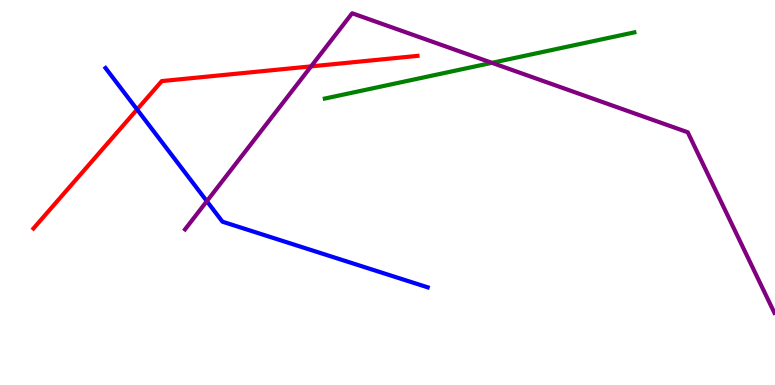[{'lines': ['blue', 'red'], 'intersections': [{'x': 1.77, 'y': 7.16}]}, {'lines': ['green', 'red'], 'intersections': []}, {'lines': ['purple', 'red'], 'intersections': [{'x': 4.01, 'y': 8.28}]}, {'lines': ['blue', 'green'], 'intersections': []}, {'lines': ['blue', 'purple'], 'intersections': [{'x': 2.67, 'y': 4.77}]}, {'lines': ['green', 'purple'], 'intersections': [{'x': 6.35, 'y': 8.37}]}]